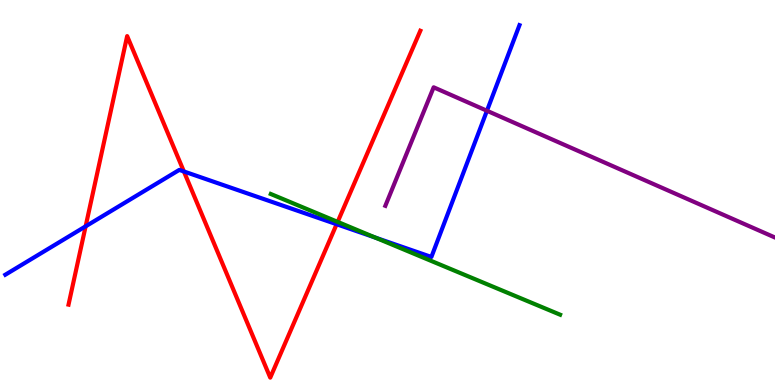[{'lines': ['blue', 'red'], 'intersections': [{'x': 1.1, 'y': 4.12}, {'x': 2.37, 'y': 5.55}, {'x': 4.34, 'y': 4.18}]}, {'lines': ['green', 'red'], 'intersections': [{'x': 4.36, 'y': 4.24}]}, {'lines': ['purple', 'red'], 'intersections': []}, {'lines': ['blue', 'green'], 'intersections': [{'x': 4.84, 'y': 3.83}]}, {'lines': ['blue', 'purple'], 'intersections': [{'x': 6.28, 'y': 7.12}]}, {'lines': ['green', 'purple'], 'intersections': []}]